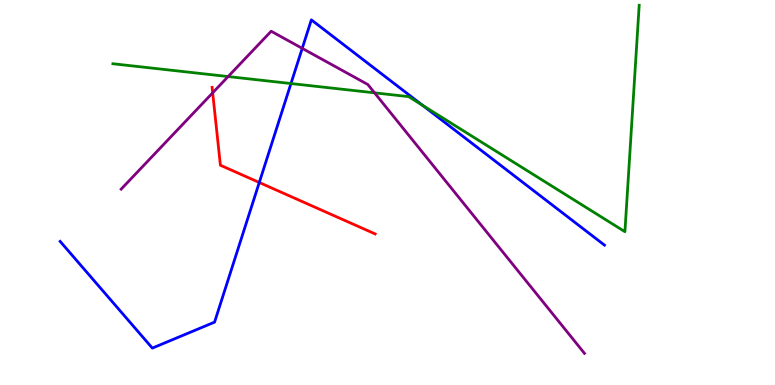[{'lines': ['blue', 'red'], 'intersections': [{'x': 3.35, 'y': 5.26}]}, {'lines': ['green', 'red'], 'intersections': []}, {'lines': ['purple', 'red'], 'intersections': [{'x': 2.74, 'y': 7.59}]}, {'lines': ['blue', 'green'], 'intersections': [{'x': 3.75, 'y': 7.83}, {'x': 5.45, 'y': 7.26}]}, {'lines': ['blue', 'purple'], 'intersections': [{'x': 3.9, 'y': 8.74}]}, {'lines': ['green', 'purple'], 'intersections': [{'x': 2.94, 'y': 8.01}, {'x': 4.83, 'y': 7.59}]}]